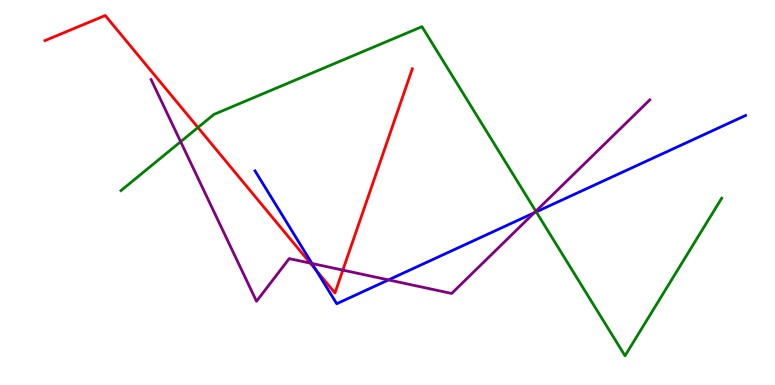[{'lines': ['blue', 'red'], 'intersections': [{'x': 4.08, 'y': 2.98}]}, {'lines': ['green', 'red'], 'intersections': [{'x': 2.55, 'y': 6.69}]}, {'lines': ['purple', 'red'], 'intersections': [{'x': 4.0, 'y': 3.17}, {'x': 4.42, 'y': 2.98}]}, {'lines': ['blue', 'green'], 'intersections': [{'x': 6.92, 'y': 4.5}]}, {'lines': ['blue', 'purple'], 'intersections': [{'x': 4.03, 'y': 3.16}, {'x': 5.01, 'y': 2.73}, {'x': 6.89, 'y': 4.47}]}, {'lines': ['green', 'purple'], 'intersections': [{'x': 2.33, 'y': 6.32}, {'x': 6.91, 'y': 4.51}]}]